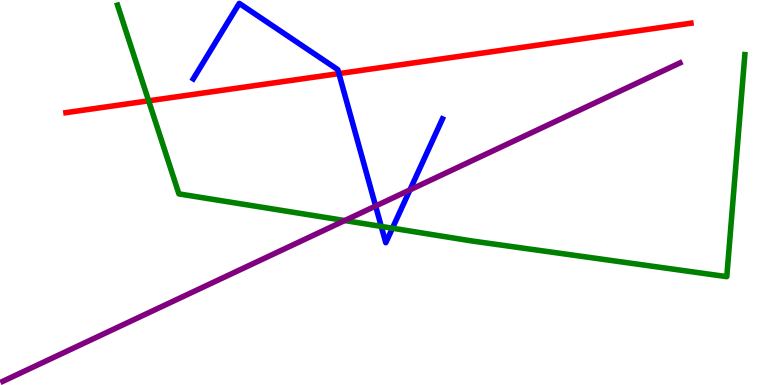[{'lines': ['blue', 'red'], 'intersections': [{'x': 4.37, 'y': 8.09}]}, {'lines': ['green', 'red'], 'intersections': [{'x': 1.92, 'y': 7.38}]}, {'lines': ['purple', 'red'], 'intersections': []}, {'lines': ['blue', 'green'], 'intersections': [{'x': 4.92, 'y': 4.12}, {'x': 5.06, 'y': 4.07}]}, {'lines': ['blue', 'purple'], 'intersections': [{'x': 4.85, 'y': 4.65}, {'x': 5.29, 'y': 5.07}]}, {'lines': ['green', 'purple'], 'intersections': [{'x': 4.45, 'y': 4.27}]}]